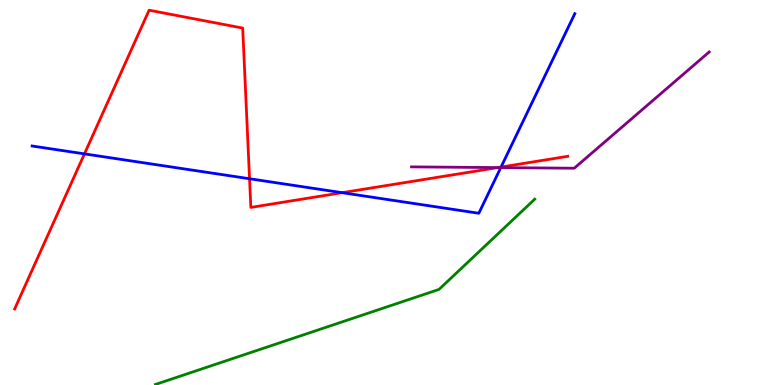[{'lines': ['blue', 'red'], 'intersections': [{'x': 1.09, 'y': 6.0}, {'x': 3.22, 'y': 5.36}, {'x': 4.41, 'y': 5.0}, {'x': 6.47, 'y': 5.66}]}, {'lines': ['green', 'red'], 'intersections': []}, {'lines': ['purple', 'red'], 'intersections': [{'x': 6.42, 'y': 5.65}]}, {'lines': ['blue', 'green'], 'intersections': []}, {'lines': ['blue', 'purple'], 'intersections': [{'x': 6.46, 'y': 5.65}]}, {'lines': ['green', 'purple'], 'intersections': []}]